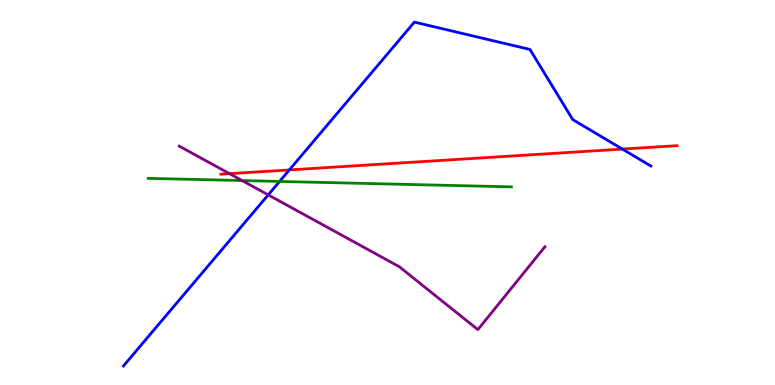[{'lines': ['blue', 'red'], 'intersections': [{'x': 3.73, 'y': 5.59}, {'x': 8.03, 'y': 6.13}]}, {'lines': ['green', 'red'], 'intersections': []}, {'lines': ['purple', 'red'], 'intersections': [{'x': 2.96, 'y': 5.49}]}, {'lines': ['blue', 'green'], 'intersections': [{'x': 3.61, 'y': 5.29}]}, {'lines': ['blue', 'purple'], 'intersections': [{'x': 3.46, 'y': 4.94}]}, {'lines': ['green', 'purple'], 'intersections': [{'x': 3.12, 'y': 5.31}]}]